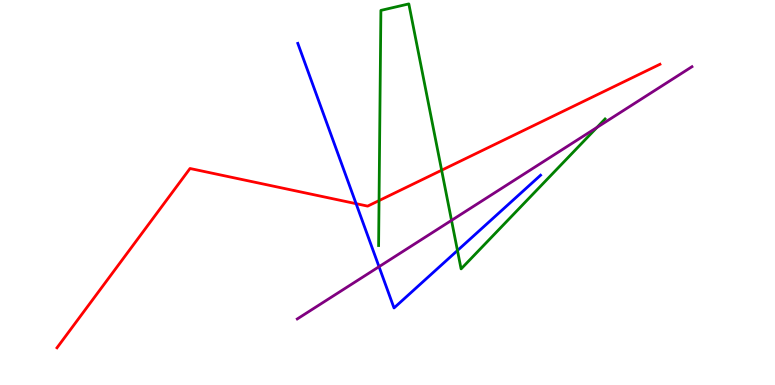[{'lines': ['blue', 'red'], 'intersections': [{'x': 4.59, 'y': 4.71}]}, {'lines': ['green', 'red'], 'intersections': [{'x': 4.89, 'y': 4.79}, {'x': 5.7, 'y': 5.58}]}, {'lines': ['purple', 'red'], 'intersections': []}, {'lines': ['blue', 'green'], 'intersections': [{'x': 5.9, 'y': 3.49}]}, {'lines': ['blue', 'purple'], 'intersections': [{'x': 4.89, 'y': 3.07}]}, {'lines': ['green', 'purple'], 'intersections': [{'x': 5.83, 'y': 4.28}, {'x': 7.7, 'y': 6.69}]}]